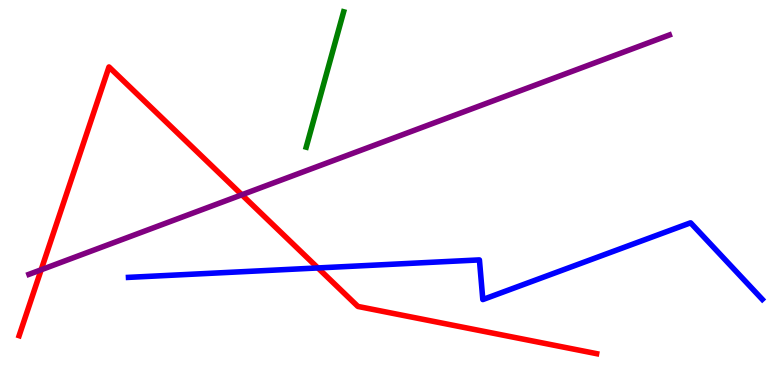[{'lines': ['blue', 'red'], 'intersections': [{'x': 4.1, 'y': 3.04}]}, {'lines': ['green', 'red'], 'intersections': []}, {'lines': ['purple', 'red'], 'intersections': [{'x': 0.531, 'y': 2.99}, {'x': 3.12, 'y': 4.94}]}, {'lines': ['blue', 'green'], 'intersections': []}, {'lines': ['blue', 'purple'], 'intersections': []}, {'lines': ['green', 'purple'], 'intersections': []}]